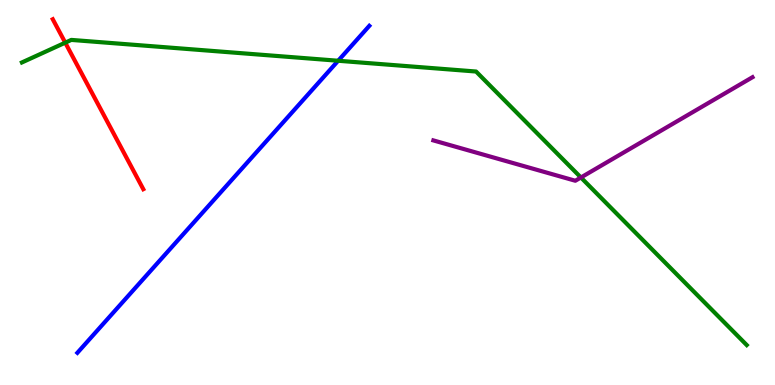[{'lines': ['blue', 'red'], 'intersections': []}, {'lines': ['green', 'red'], 'intersections': [{'x': 0.842, 'y': 8.89}]}, {'lines': ['purple', 'red'], 'intersections': []}, {'lines': ['blue', 'green'], 'intersections': [{'x': 4.36, 'y': 8.42}]}, {'lines': ['blue', 'purple'], 'intersections': []}, {'lines': ['green', 'purple'], 'intersections': [{'x': 7.5, 'y': 5.39}]}]